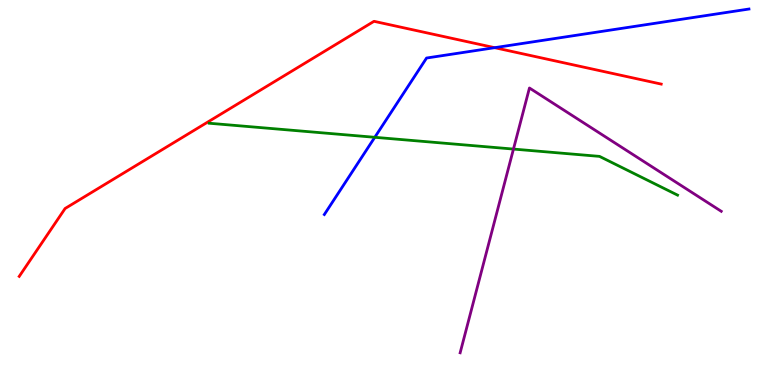[{'lines': ['blue', 'red'], 'intersections': [{'x': 6.38, 'y': 8.76}]}, {'lines': ['green', 'red'], 'intersections': []}, {'lines': ['purple', 'red'], 'intersections': []}, {'lines': ['blue', 'green'], 'intersections': [{'x': 4.84, 'y': 6.43}]}, {'lines': ['blue', 'purple'], 'intersections': []}, {'lines': ['green', 'purple'], 'intersections': [{'x': 6.63, 'y': 6.13}]}]